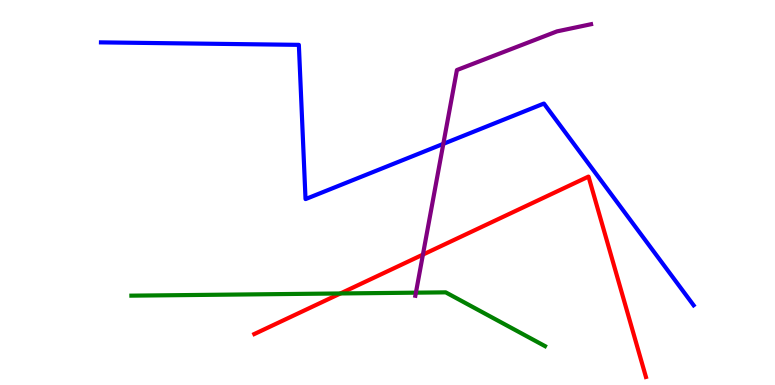[{'lines': ['blue', 'red'], 'intersections': []}, {'lines': ['green', 'red'], 'intersections': [{'x': 4.39, 'y': 2.38}]}, {'lines': ['purple', 'red'], 'intersections': [{'x': 5.46, 'y': 3.39}]}, {'lines': ['blue', 'green'], 'intersections': []}, {'lines': ['blue', 'purple'], 'intersections': [{'x': 5.72, 'y': 6.26}]}, {'lines': ['green', 'purple'], 'intersections': [{'x': 5.37, 'y': 2.4}]}]